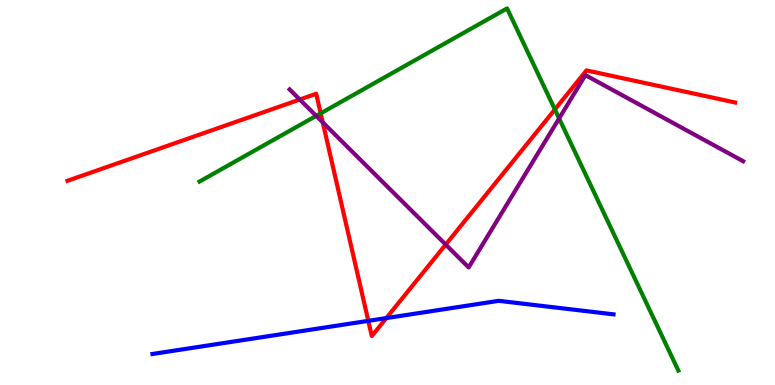[{'lines': ['blue', 'red'], 'intersections': [{'x': 4.75, 'y': 1.67}, {'x': 4.98, 'y': 1.74}]}, {'lines': ['green', 'red'], 'intersections': [{'x': 4.14, 'y': 7.06}, {'x': 7.16, 'y': 7.16}]}, {'lines': ['purple', 'red'], 'intersections': [{'x': 3.87, 'y': 7.41}, {'x': 4.16, 'y': 6.82}, {'x': 5.75, 'y': 3.65}]}, {'lines': ['blue', 'green'], 'intersections': []}, {'lines': ['blue', 'purple'], 'intersections': []}, {'lines': ['green', 'purple'], 'intersections': [{'x': 4.08, 'y': 6.99}, {'x': 7.21, 'y': 6.92}]}]